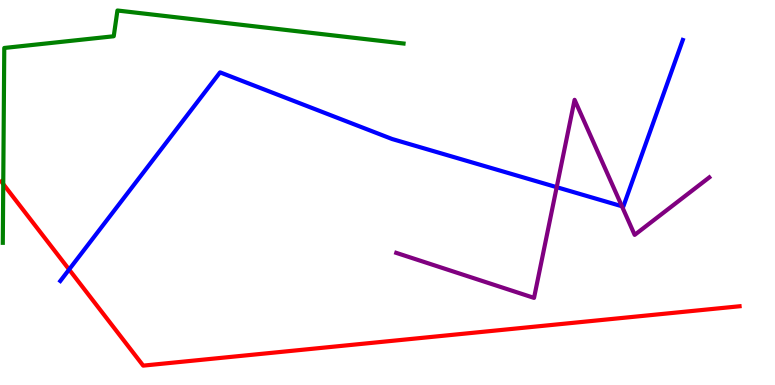[{'lines': ['blue', 'red'], 'intersections': [{'x': 0.892, 'y': 3.0}]}, {'lines': ['green', 'red'], 'intersections': [{'x': 0.0419, 'y': 5.22}]}, {'lines': ['purple', 'red'], 'intersections': []}, {'lines': ['blue', 'green'], 'intersections': []}, {'lines': ['blue', 'purple'], 'intersections': [{'x': 7.18, 'y': 5.14}, {'x': 8.02, 'y': 4.64}]}, {'lines': ['green', 'purple'], 'intersections': []}]